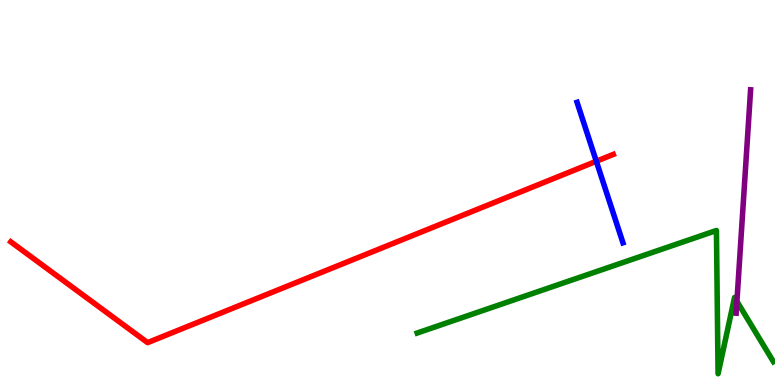[{'lines': ['blue', 'red'], 'intersections': [{'x': 7.69, 'y': 5.81}]}, {'lines': ['green', 'red'], 'intersections': []}, {'lines': ['purple', 'red'], 'intersections': []}, {'lines': ['blue', 'green'], 'intersections': []}, {'lines': ['blue', 'purple'], 'intersections': []}, {'lines': ['green', 'purple'], 'intersections': [{'x': 9.51, 'y': 2.17}]}]